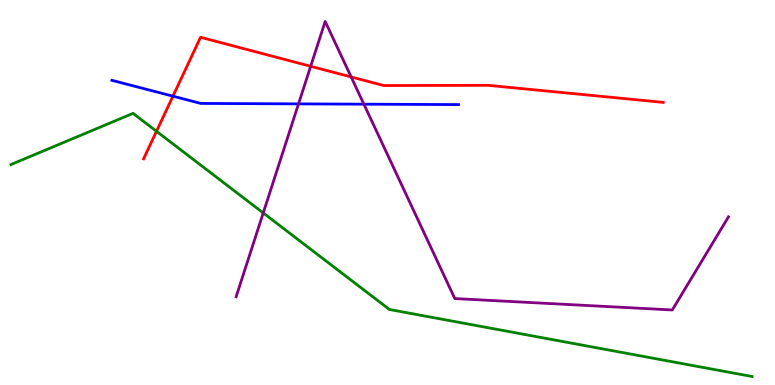[{'lines': ['blue', 'red'], 'intersections': [{'x': 2.23, 'y': 7.5}]}, {'lines': ['green', 'red'], 'intersections': [{'x': 2.02, 'y': 6.59}]}, {'lines': ['purple', 'red'], 'intersections': [{'x': 4.01, 'y': 8.28}, {'x': 4.53, 'y': 8.0}]}, {'lines': ['blue', 'green'], 'intersections': []}, {'lines': ['blue', 'purple'], 'intersections': [{'x': 3.85, 'y': 7.3}, {'x': 4.7, 'y': 7.29}]}, {'lines': ['green', 'purple'], 'intersections': [{'x': 3.4, 'y': 4.47}]}]